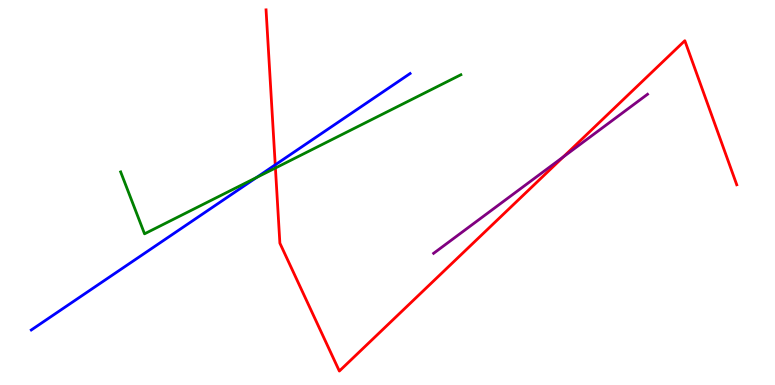[{'lines': ['blue', 'red'], 'intersections': [{'x': 3.55, 'y': 5.72}]}, {'lines': ['green', 'red'], 'intersections': [{'x': 3.55, 'y': 5.64}]}, {'lines': ['purple', 'red'], 'intersections': [{'x': 7.27, 'y': 5.93}]}, {'lines': ['blue', 'green'], 'intersections': [{'x': 3.31, 'y': 5.39}]}, {'lines': ['blue', 'purple'], 'intersections': []}, {'lines': ['green', 'purple'], 'intersections': []}]